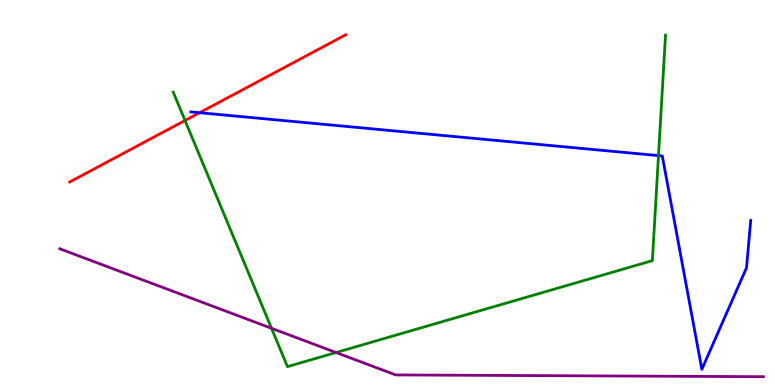[{'lines': ['blue', 'red'], 'intersections': [{'x': 2.58, 'y': 7.07}]}, {'lines': ['green', 'red'], 'intersections': [{'x': 2.39, 'y': 6.87}]}, {'lines': ['purple', 'red'], 'intersections': []}, {'lines': ['blue', 'green'], 'intersections': [{'x': 8.5, 'y': 5.96}]}, {'lines': ['blue', 'purple'], 'intersections': []}, {'lines': ['green', 'purple'], 'intersections': [{'x': 3.5, 'y': 1.47}, {'x': 4.34, 'y': 0.844}]}]